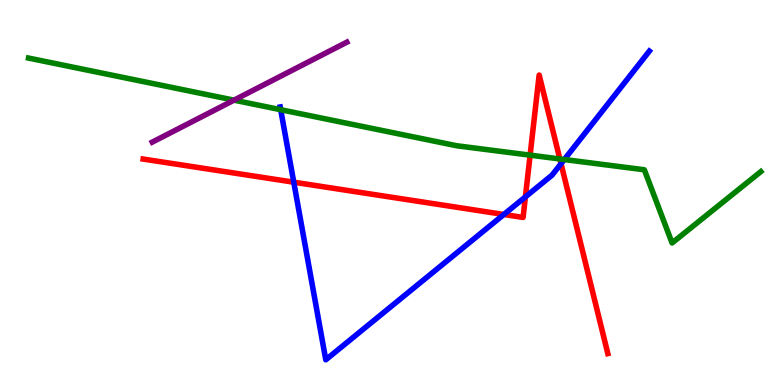[{'lines': ['blue', 'red'], 'intersections': [{'x': 3.79, 'y': 5.27}, {'x': 6.5, 'y': 4.43}, {'x': 6.78, 'y': 4.89}, {'x': 7.24, 'y': 5.75}]}, {'lines': ['green', 'red'], 'intersections': [{'x': 6.84, 'y': 5.97}, {'x': 7.22, 'y': 5.87}]}, {'lines': ['purple', 'red'], 'intersections': []}, {'lines': ['blue', 'green'], 'intersections': [{'x': 3.62, 'y': 7.15}, {'x': 7.28, 'y': 5.86}]}, {'lines': ['blue', 'purple'], 'intersections': []}, {'lines': ['green', 'purple'], 'intersections': [{'x': 3.02, 'y': 7.4}]}]